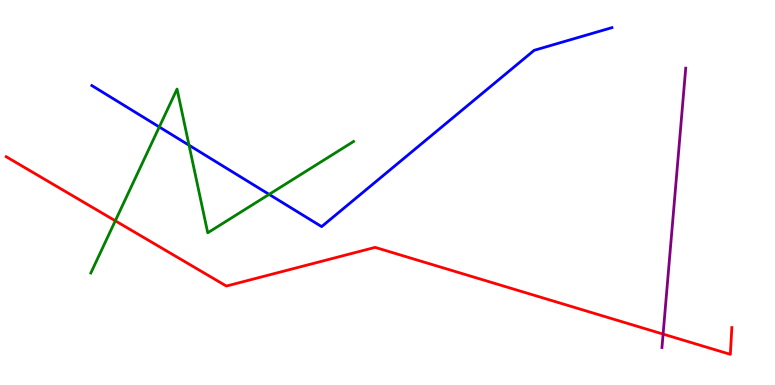[{'lines': ['blue', 'red'], 'intersections': []}, {'lines': ['green', 'red'], 'intersections': [{'x': 1.49, 'y': 4.27}]}, {'lines': ['purple', 'red'], 'intersections': [{'x': 8.56, 'y': 1.32}]}, {'lines': ['blue', 'green'], 'intersections': [{'x': 2.06, 'y': 6.7}, {'x': 2.44, 'y': 6.23}, {'x': 3.47, 'y': 4.95}]}, {'lines': ['blue', 'purple'], 'intersections': []}, {'lines': ['green', 'purple'], 'intersections': []}]